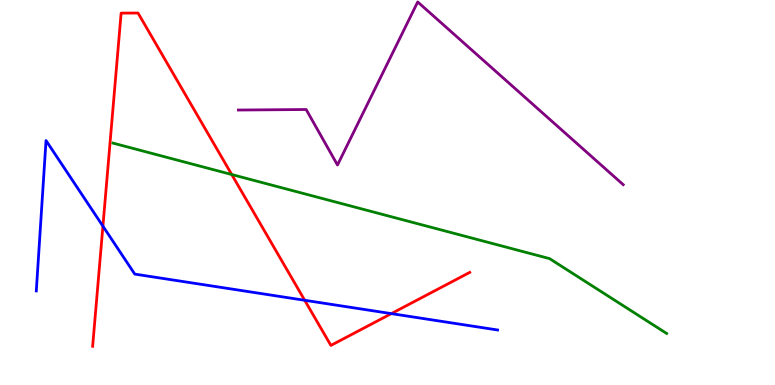[{'lines': ['blue', 'red'], 'intersections': [{'x': 1.33, 'y': 4.13}, {'x': 3.93, 'y': 2.2}, {'x': 5.05, 'y': 1.85}]}, {'lines': ['green', 'red'], 'intersections': [{'x': 2.99, 'y': 5.47}]}, {'lines': ['purple', 'red'], 'intersections': []}, {'lines': ['blue', 'green'], 'intersections': []}, {'lines': ['blue', 'purple'], 'intersections': []}, {'lines': ['green', 'purple'], 'intersections': []}]